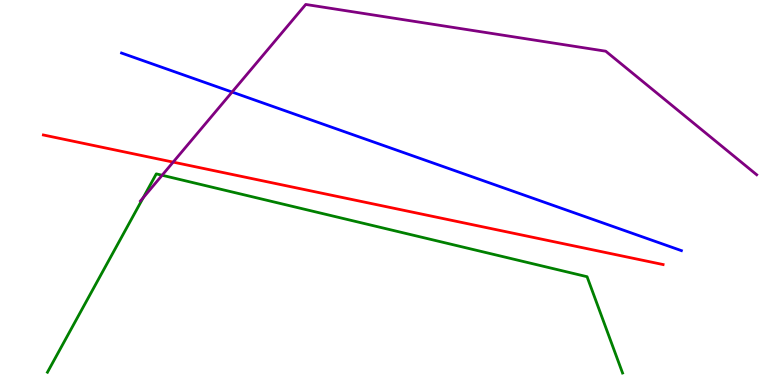[{'lines': ['blue', 'red'], 'intersections': []}, {'lines': ['green', 'red'], 'intersections': []}, {'lines': ['purple', 'red'], 'intersections': [{'x': 2.23, 'y': 5.79}]}, {'lines': ['blue', 'green'], 'intersections': []}, {'lines': ['blue', 'purple'], 'intersections': [{'x': 2.99, 'y': 7.61}]}, {'lines': ['green', 'purple'], 'intersections': [{'x': 1.85, 'y': 4.86}, {'x': 2.09, 'y': 5.45}]}]